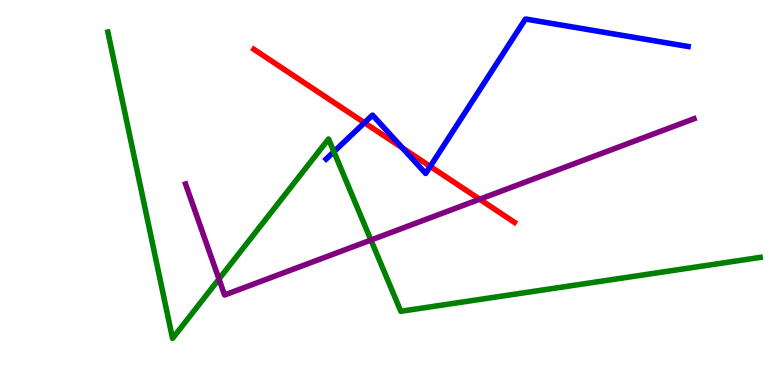[{'lines': ['blue', 'red'], 'intersections': [{'x': 4.7, 'y': 6.81}, {'x': 5.19, 'y': 6.16}, {'x': 5.55, 'y': 5.68}]}, {'lines': ['green', 'red'], 'intersections': []}, {'lines': ['purple', 'red'], 'intersections': [{'x': 6.19, 'y': 4.83}]}, {'lines': ['blue', 'green'], 'intersections': [{'x': 4.31, 'y': 6.06}]}, {'lines': ['blue', 'purple'], 'intersections': []}, {'lines': ['green', 'purple'], 'intersections': [{'x': 2.83, 'y': 2.75}, {'x': 4.79, 'y': 3.77}]}]